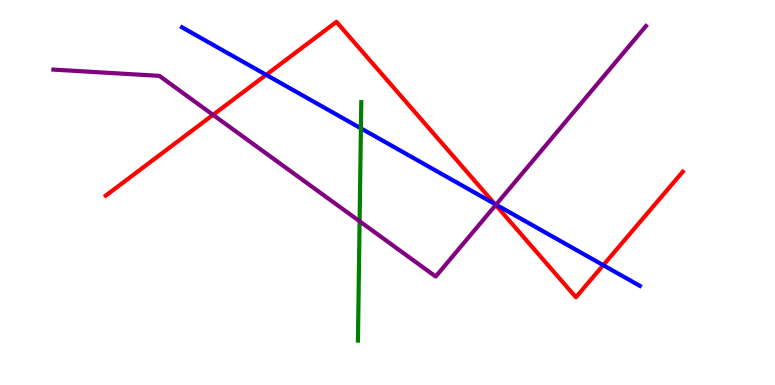[{'lines': ['blue', 'red'], 'intersections': [{'x': 3.43, 'y': 8.06}, {'x': 6.38, 'y': 4.7}, {'x': 7.78, 'y': 3.11}]}, {'lines': ['green', 'red'], 'intersections': []}, {'lines': ['purple', 'red'], 'intersections': [{'x': 2.75, 'y': 7.02}, {'x': 6.4, 'y': 4.67}]}, {'lines': ['blue', 'green'], 'intersections': [{'x': 4.66, 'y': 6.67}]}, {'lines': ['blue', 'purple'], 'intersections': [{'x': 6.4, 'y': 4.68}]}, {'lines': ['green', 'purple'], 'intersections': [{'x': 4.64, 'y': 4.25}]}]